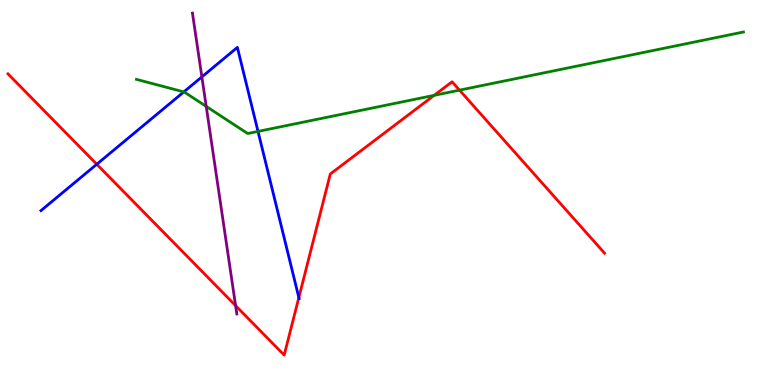[{'lines': ['blue', 'red'], 'intersections': [{'x': 1.25, 'y': 5.73}, {'x': 3.86, 'y': 2.27}]}, {'lines': ['green', 'red'], 'intersections': [{'x': 5.6, 'y': 7.52}, {'x': 5.93, 'y': 7.66}]}, {'lines': ['purple', 'red'], 'intersections': [{'x': 3.04, 'y': 2.06}]}, {'lines': ['blue', 'green'], 'intersections': [{'x': 2.37, 'y': 7.61}, {'x': 3.33, 'y': 6.59}]}, {'lines': ['blue', 'purple'], 'intersections': [{'x': 2.6, 'y': 8.0}]}, {'lines': ['green', 'purple'], 'intersections': [{'x': 2.66, 'y': 7.24}]}]